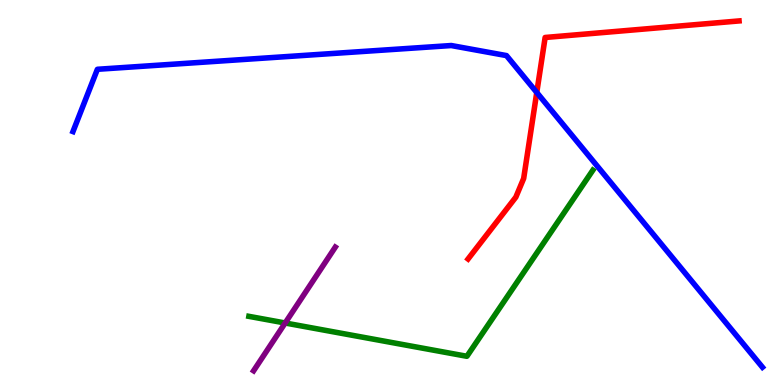[{'lines': ['blue', 'red'], 'intersections': [{'x': 6.93, 'y': 7.6}]}, {'lines': ['green', 'red'], 'intersections': []}, {'lines': ['purple', 'red'], 'intersections': []}, {'lines': ['blue', 'green'], 'intersections': []}, {'lines': ['blue', 'purple'], 'intersections': []}, {'lines': ['green', 'purple'], 'intersections': [{'x': 3.68, 'y': 1.61}]}]